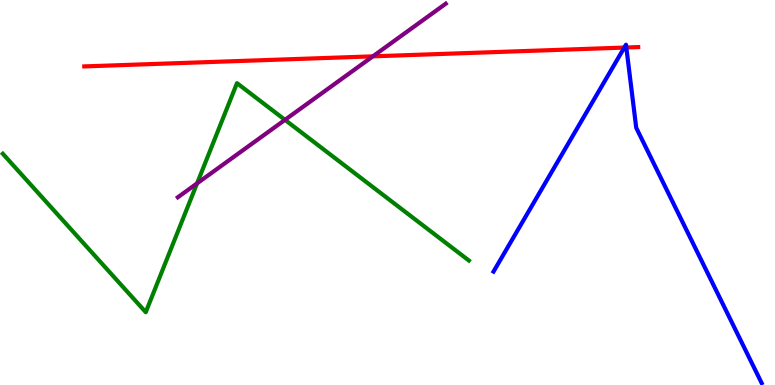[{'lines': ['blue', 'red'], 'intersections': [{'x': 8.06, 'y': 8.76}, {'x': 8.08, 'y': 8.77}]}, {'lines': ['green', 'red'], 'intersections': []}, {'lines': ['purple', 'red'], 'intersections': [{'x': 4.81, 'y': 8.54}]}, {'lines': ['blue', 'green'], 'intersections': []}, {'lines': ['blue', 'purple'], 'intersections': []}, {'lines': ['green', 'purple'], 'intersections': [{'x': 2.54, 'y': 5.24}, {'x': 3.68, 'y': 6.89}]}]